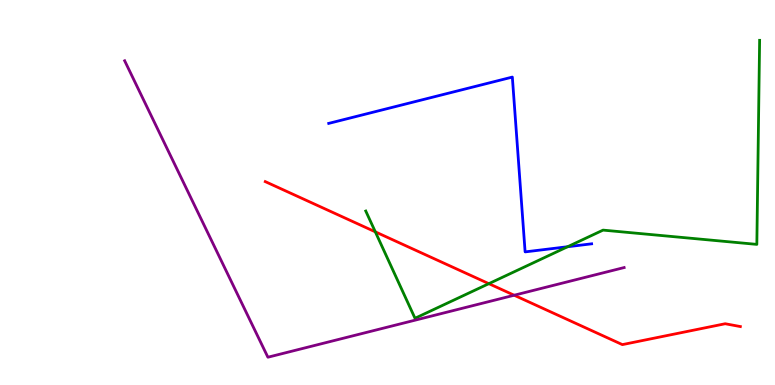[{'lines': ['blue', 'red'], 'intersections': []}, {'lines': ['green', 'red'], 'intersections': [{'x': 4.84, 'y': 3.98}, {'x': 6.31, 'y': 2.63}]}, {'lines': ['purple', 'red'], 'intersections': [{'x': 6.63, 'y': 2.33}]}, {'lines': ['blue', 'green'], 'intersections': [{'x': 7.32, 'y': 3.59}]}, {'lines': ['blue', 'purple'], 'intersections': []}, {'lines': ['green', 'purple'], 'intersections': []}]